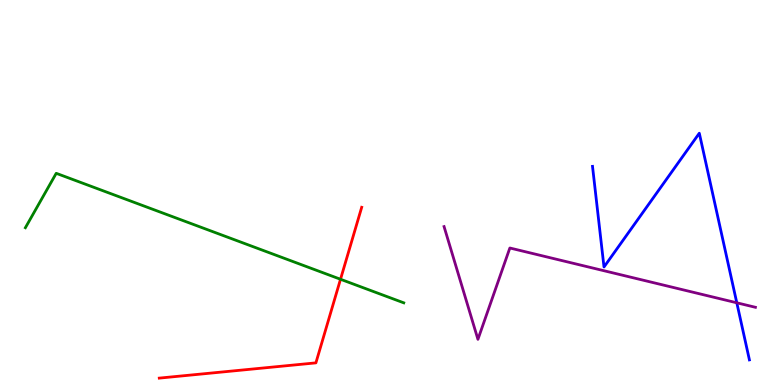[{'lines': ['blue', 'red'], 'intersections': []}, {'lines': ['green', 'red'], 'intersections': [{'x': 4.39, 'y': 2.75}]}, {'lines': ['purple', 'red'], 'intersections': []}, {'lines': ['blue', 'green'], 'intersections': []}, {'lines': ['blue', 'purple'], 'intersections': [{'x': 9.51, 'y': 2.14}]}, {'lines': ['green', 'purple'], 'intersections': []}]